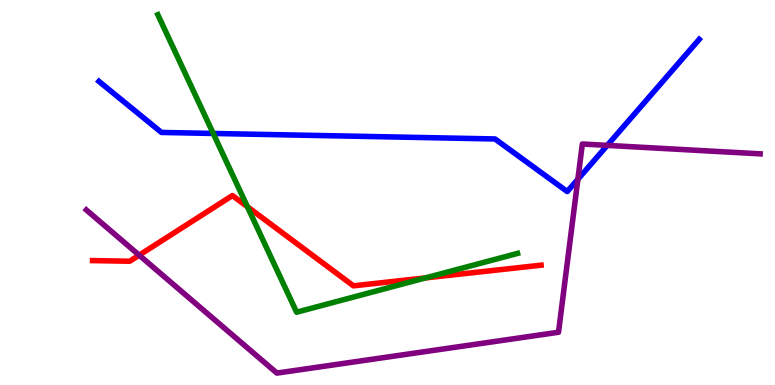[{'lines': ['blue', 'red'], 'intersections': []}, {'lines': ['green', 'red'], 'intersections': [{'x': 3.19, 'y': 4.63}, {'x': 5.49, 'y': 2.78}]}, {'lines': ['purple', 'red'], 'intersections': [{'x': 1.8, 'y': 3.37}]}, {'lines': ['blue', 'green'], 'intersections': [{'x': 2.75, 'y': 6.53}]}, {'lines': ['blue', 'purple'], 'intersections': [{'x': 7.46, 'y': 5.34}, {'x': 7.84, 'y': 6.22}]}, {'lines': ['green', 'purple'], 'intersections': []}]